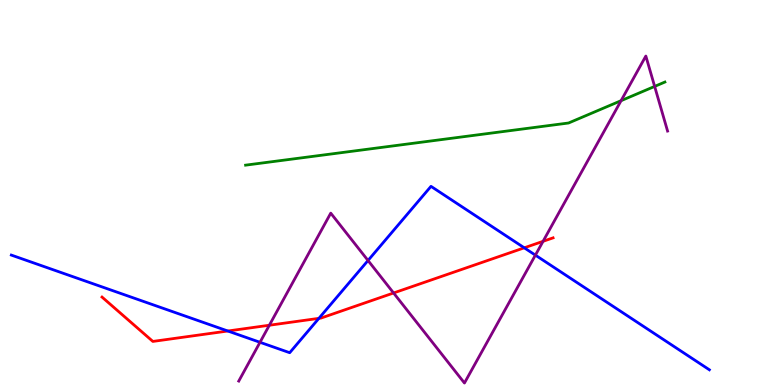[{'lines': ['blue', 'red'], 'intersections': [{'x': 2.94, 'y': 1.4}, {'x': 4.11, 'y': 1.73}, {'x': 6.76, 'y': 3.56}]}, {'lines': ['green', 'red'], 'intersections': []}, {'lines': ['purple', 'red'], 'intersections': [{'x': 3.48, 'y': 1.55}, {'x': 5.08, 'y': 2.39}, {'x': 7.01, 'y': 3.73}]}, {'lines': ['blue', 'green'], 'intersections': []}, {'lines': ['blue', 'purple'], 'intersections': [{'x': 3.35, 'y': 1.11}, {'x': 4.75, 'y': 3.23}, {'x': 6.91, 'y': 3.37}]}, {'lines': ['green', 'purple'], 'intersections': [{'x': 8.01, 'y': 7.38}, {'x': 8.45, 'y': 7.76}]}]